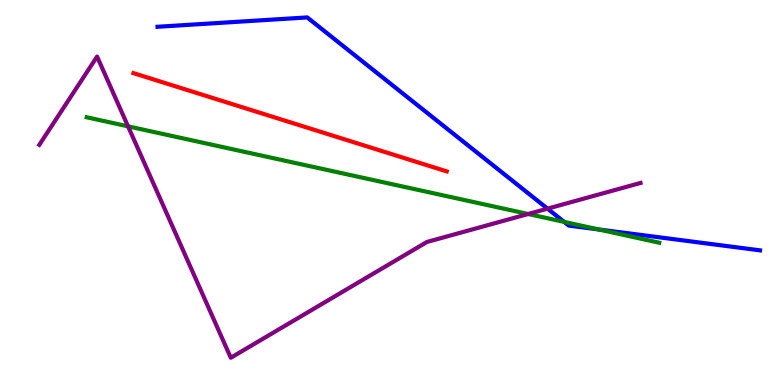[{'lines': ['blue', 'red'], 'intersections': []}, {'lines': ['green', 'red'], 'intersections': []}, {'lines': ['purple', 'red'], 'intersections': []}, {'lines': ['blue', 'green'], 'intersections': [{'x': 7.28, 'y': 4.24}, {'x': 7.73, 'y': 4.04}]}, {'lines': ['blue', 'purple'], 'intersections': [{'x': 7.06, 'y': 4.58}]}, {'lines': ['green', 'purple'], 'intersections': [{'x': 1.65, 'y': 6.72}, {'x': 6.81, 'y': 4.44}]}]